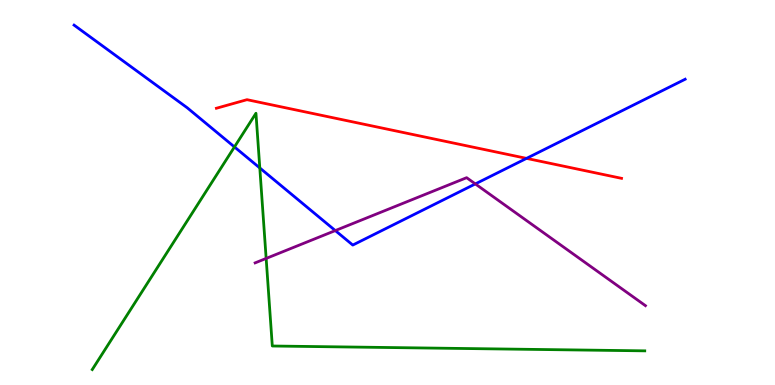[{'lines': ['blue', 'red'], 'intersections': [{'x': 6.79, 'y': 5.89}]}, {'lines': ['green', 'red'], 'intersections': []}, {'lines': ['purple', 'red'], 'intersections': []}, {'lines': ['blue', 'green'], 'intersections': [{'x': 3.03, 'y': 6.18}, {'x': 3.35, 'y': 5.64}]}, {'lines': ['blue', 'purple'], 'intersections': [{'x': 4.33, 'y': 4.01}, {'x': 6.13, 'y': 5.22}]}, {'lines': ['green', 'purple'], 'intersections': [{'x': 3.43, 'y': 3.29}]}]